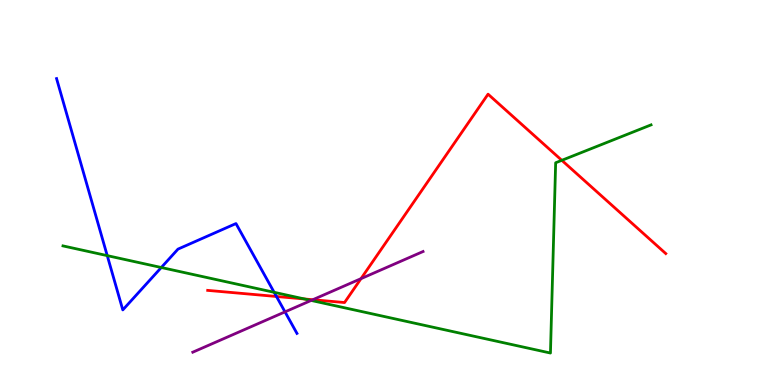[{'lines': ['blue', 'red'], 'intersections': [{'x': 3.57, 'y': 2.3}]}, {'lines': ['green', 'red'], 'intersections': [{'x': 3.93, 'y': 2.23}, {'x': 7.25, 'y': 5.84}]}, {'lines': ['purple', 'red'], 'intersections': [{'x': 4.04, 'y': 2.22}, {'x': 4.66, 'y': 2.76}]}, {'lines': ['blue', 'green'], 'intersections': [{'x': 1.38, 'y': 3.36}, {'x': 2.08, 'y': 3.05}, {'x': 3.54, 'y': 2.41}]}, {'lines': ['blue', 'purple'], 'intersections': [{'x': 3.68, 'y': 1.9}]}, {'lines': ['green', 'purple'], 'intersections': [{'x': 4.01, 'y': 2.2}]}]